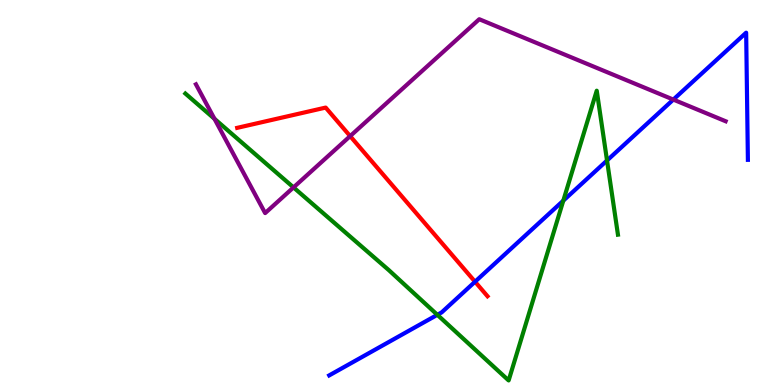[{'lines': ['blue', 'red'], 'intersections': [{'x': 6.13, 'y': 2.68}]}, {'lines': ['green', 'red'], 'intersections': []}, {'lines': ['purple', 'red'], 'intersections': [{'x': 4.52, 'y': 6.46}]}, {'lines': ['blue', 'green'], 'intersections': [{'x': 5.64, 'y': 1.82}, {'x': 7.27, 'y': 4.79}, {'x': 7.83, 'y': 5.83}]}, {'lines': ['blue', 'purple'], 'intersections': [{'x': 8.69, 'y': 7.41}]}, {'lines': ['green', 'purple'], 'intersections': [{'x': 2.77, 'y': 6.91}, {'x': 3.79, 'y': 5.13}]}]